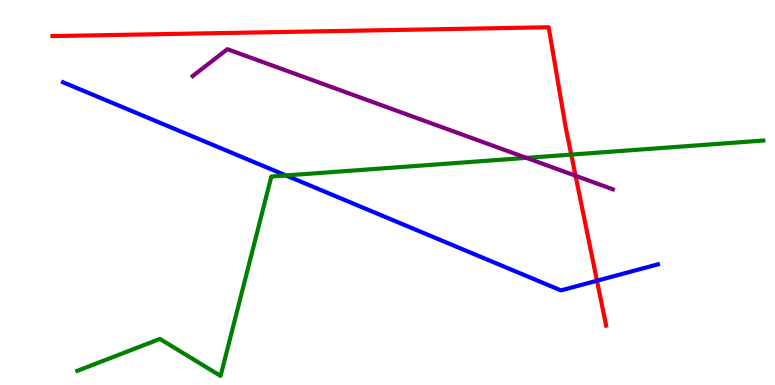[{'lines': ['blue', 'red'], 'intersections': [{'x': 7.7, 'y': 2.71}]}, {'lines': ['green', 'red'], 'intersections': [{'x': 7.37, 'y': 5.98}]}, {'lines': ['purple', 'red'], 'intersections': [{'x': 7.43, 'y': 5.44}]}, {'lines': ['blue', 'green'], 'intersections': [{'x': 3.69, 'y': 5.44}]}, {'lines': ['blue', 'purple'], 'intersections': []}, {'lines': ['green', 'purple'], 'intersections': [{'x': 6.79, 'y': 5.9}]}]